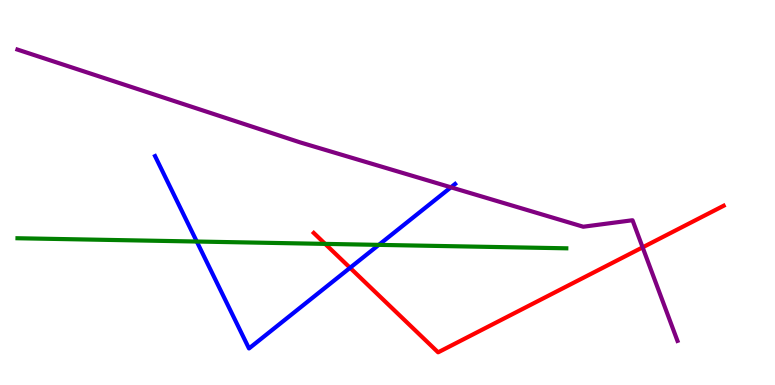[{'lines': ['blue', 'red'], 'intersections': [{'x': 4.52, 'y': 3.04}]}, {'lines': ['green', 'red'], 'intersections': [{'x': 4.2, 'y': 3.67}]}, {'lines': ['purple', 'red'], 'intersections': [{'x': 8.29, 'y': 3.58}]}, {'lines': ['blue', 'green'], 'intersections': [{'x': 2.54, 'y': 3.73}, {'x': 4.89, 'y': 3.64}]}, {'lines': ['blue', 'purple'], 'intersections': [{'x': 5.82, 'y': 5.13}]}, {'lines': ['green', 'purple'], 'intersections': []}]